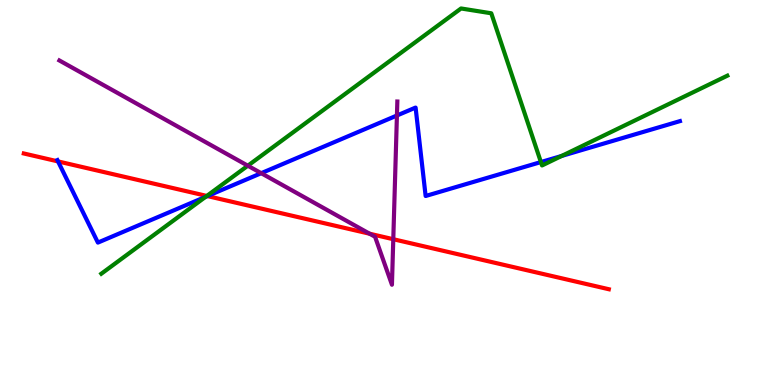[{'lines': ['blue', 'red'], 'intersections': [{'x': 0.749, 'y': 5.81}, {'x': 2.68, 'y': 4.91}]}, {'lines': ['green', 'red'], 'intersections': [{'x': 2.67, 'y': 4.91}]}, {'lines': ['purple', 'red'], 'intersections': [{'x': 4.77, 'y': 3.93}, {'x': 5.07, 'y': 3.79}]}, {'lines': ['blue', 'green'], 'intersections': [{'x': 2.65, 'y': 4.89}, {'x': 6.98, 'y': 5.79}, {'x': 7.25, 'y': 5.95}]}, {'lines': ['blue', 'purple'], 'intersections': [{'x': 3.37, 'y': 5.5}, {'x': 5.12, 'y': 7.0}]}, {'lines': ['green', 'purple'], 'intersections': [{'x': 3.2, 'y': 5.7}]}]